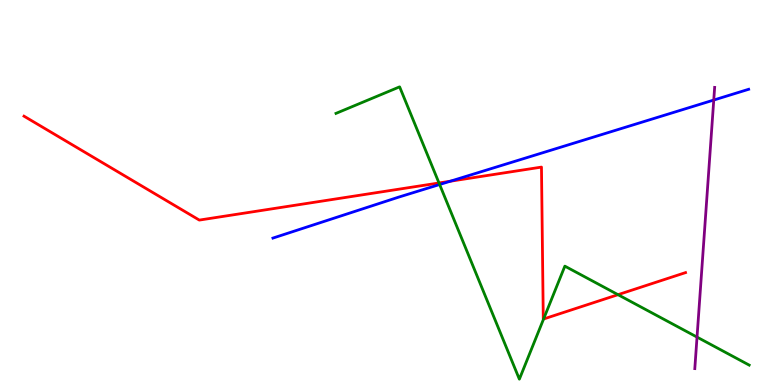[{'lines': ['blue', 'red'], 'intersections': [{'x': 5.81, 'y': 5.29}]}, {'lines': ['green', 'red'], 'intersections': [{'x': 5.66, 'y': 5.25}, {'x': 7.01, 'y': 1.71}, {'x': 7.97, 'y': 2.35}]}, {'lines': ['purple', 'red'], 'intersections': []}, {'lines': ['blue', 'green'], 'intersections': [{'x': 5.67, 'y': 5.21}]}, {'lines': ['blue', 'purple'], 'intersections': [{'x': 9.21, 'y': 7.4}]}, {'lines': ['green', 'purple'], 'intersections': [{'x': 8.99, 'y': 1.24}]}]